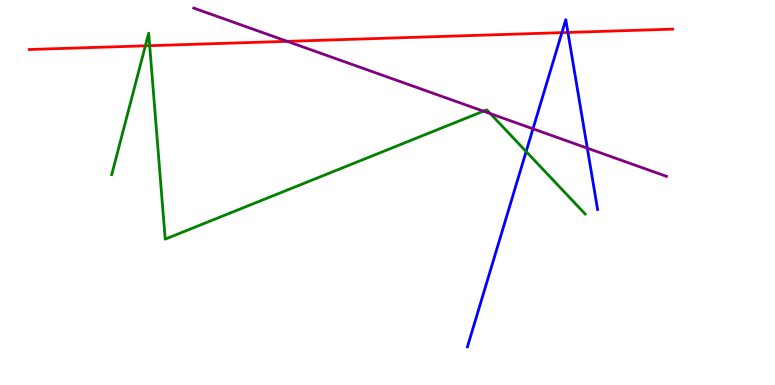[{'lines': ['blue', 'red'], 'intersections': [{'x': 7.25, 'y': 9.15}, {'x': 7.33, 'y': 9.16}]}, {'lines': ['green', 'red'], 'intersections': [{'x': 1.88, 'y': 8.81}, {'x': 1.93, 'y': 8.81}]}, {'lines': ['purple', 'red'], 'intersections': [{'x': 3.71, 'y': 8.93}]}, {'lines': ['blue', 'green'], 'intersections': [{'x': 6.79, 'y': 6.06}]}, {'lines': ['blue', 'purple'], 'intersections': [{'x': 6.88, 'y': 6.65}, {'x': 7.58, 'y': 6.15}]}, {'lines': ['green', 'purple'], 'intersections': [{'x': 6.24, 'y': 7.11}, {'x': 6.33, 'y': 7.05}]}]